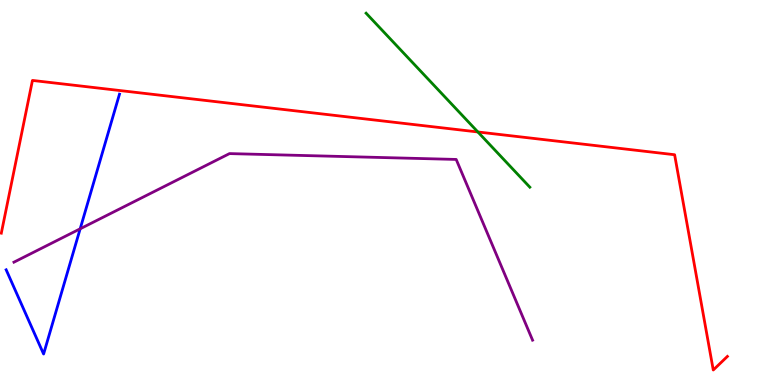[{'lines': ['blue', 'red'], 'intersections': []}, {'lines': ['green', 'red'], 'intersections': [{'x': 6.17, 'y': 6.57}]}, {'lines': ['purple', 'red'], 'intersections': []}, {'lines': ['blue', 'green'], 'intersections': []}, {'lines': ['blue', 'purple'], 'intersections': [{'x': 1.03, 'y': 4.06}]}, {'lines': ['green', 'purple'], 'intersections': []}]